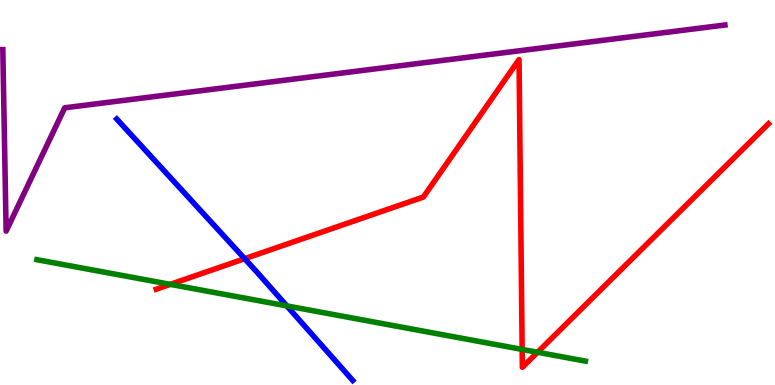[{'lines': ['blue', 'red'], 'intersections': [{'x': 3.16, 'y': 3.28}]}, {'lines': ['green', 'red'], 'intersections': [{'x': 2.2, 'y': 2.61}, {'x': 6.74, 'y': 0.924}, {'x': 6.94, 'y': 0.85}]}, {'lines': ['purple', 'red'], 'intersections': []}, {'lines': ['blue', 'green'], 'intersections': [{'x': 3.7, 'y': 2.05}]}, {'lines': ['blue', 'purple'], 'intersections': []}, {'lines': ['green', 'purple'], 'intersections': []}]